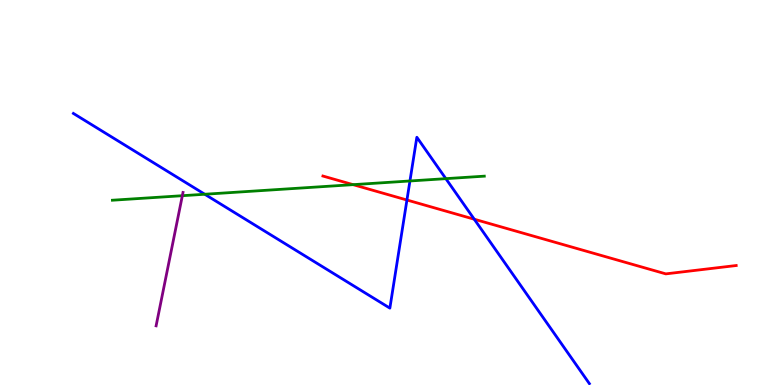[{'lines': ['blue', 'red'], 'intersections': [{'x': 5.25, 'y': 4.8}, {'x': 6.12, 'y': 4.31}]}, {'lines': ['green', 'red'], 'intersections': [{'x': 4.56, 'y': 5.2}]}, {'lines': ['purple', 'red'], 'intersections': []}, {'lines': ['blue', 'green'], 'intersections': [{'x': 2.64, 'y': 4.95}, {'x': 5.29, 'y': 5.3}, {'x': 5.75, 'y': 5.36}]}, {'lines': ['blue', 'purple'], 'intersections': []}, {'lines': ['green', 'purple'], 'intersections': [{'x': 2.35, 'y': 4.92}]}]